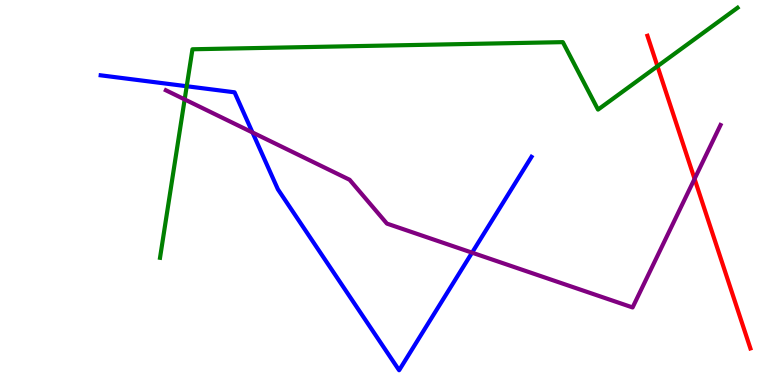[{'lines': ['blue', 'red'], 'intersections': []}, {'lines': ['green', 'red'], 'intersections': [{'x': 8.48, 'y': 8.28}]}, {'lines': ['purple', 'red'], 'intersections': [{'x': 8.96, 'y': 5.35}]}, {'lines': ['blue', 'green'], 'intersections': [{'x': 2.41, 'y': 7.76}]}, {'lines': ['blue', 'purple'], 'intersections': [{'x': 3.26, 'y': 6.56}, {'x': 6.09, 'y': 3.44}]}, {'lines': ['green', 'purple'], 'intersections': [{'x': 2.38, 'y': 7.42}]}]